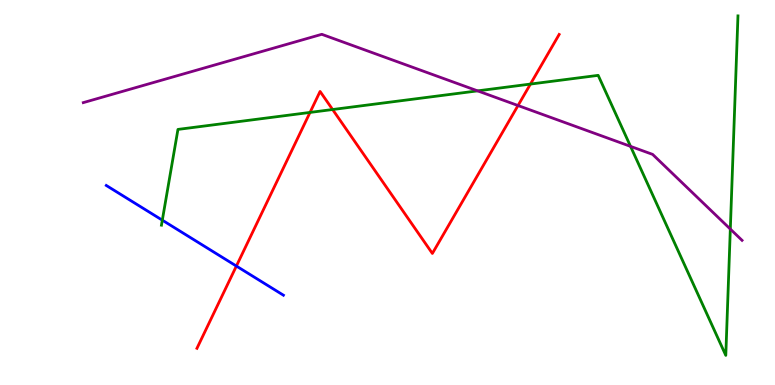[{'lines': ['blue', 'red'], 'intersections': [{'x': 3.05, 'y': 3.09}]}, {'lines': ['green', 'red'], 'intersections': [{'x': 4.0, 'y': 7.08}, {'x': 4.29, 'y': 7.16}, {'x': 6.84, 'y': 7.82}]}, {'lines': ['purple', 'red'], 'intersections': [{'x': 6.68, 'y': 7.26}]}, {'lines': ['blue', 'green'], 'intersections': [{'x': 2.09, 'y': 4.28}]}, {'lines': ['blue', 'purple'], 'intersections': []}, {'lines': ['green', 'purple'], 'intersections': [{'x': 6.16, 'y': 7.64}, {'x': 8.14, 'y': 6.2}, {'x': 9.42, 'y': 4.05}]}]